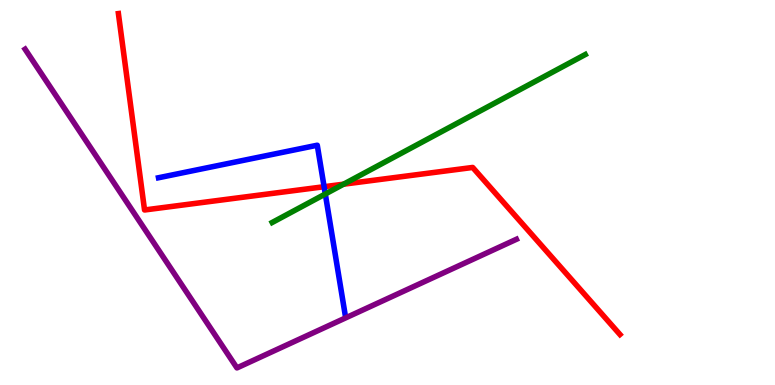[{'lines': ['blue', 'red'], 'intersections': [{'x': 4.18, 'y': 5.15}]}, {'lines': ['green', 'red'], 'intersections': [{'x': 4.43, 'y': 5.22}]}, {'lines': ['purple', 'red'], 'intersections': []}, {'lines': ['blue', 'green'], 'intersections': [{'x': 4.2, 'y': 4.96}]}, {'lines': ['blue', 'purple'], 'intersections': []}, {'lines': ['green', 'purple'], 'intersections': []}]